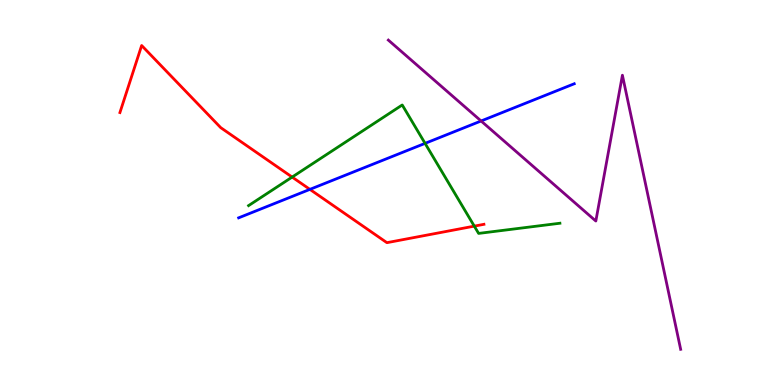[{'lines': ['blue', 'red'], 'intersections': [{'x': 4.0, 'y': 5.08}]}, {'lines': ['green', 'red'], 'intersections': [{'x': 3.77, 'y': 5.4}, {'x': 6.12, 'y': 4.13}]}, {'lines': ['purple', 'red'], 'intersections': []}, {'lines': ['blue', 'green'], 'intersections': [{'x': 5.48, 'y': 6.28}]}, {'lines': ['blue', 'purple'], 'intersections': [{'x': 6.21, 'y': 6.86}]}, {'lines': ['green', 'purple'], 'intersections': []}]